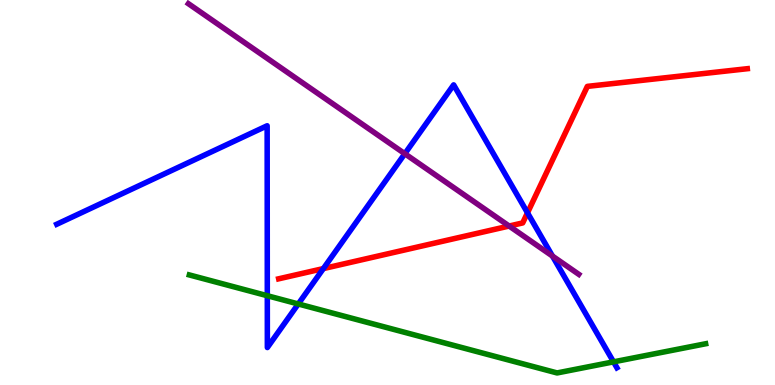[{'lines': ['blue', 'red'], 'intersections': [{'x': 4.17, 'y': 3.02}, {'x': 6.81, 'y': 4.47}]}, {'lines': ['green', 'red'], 'intersections': []}, {'lines': ['purple', 'red'], 'intersections': [{'x': 6.57, 'y': 4.13}]}, {'lines': ['blue', 'green'], 'intersections': [{'x': 3.45, 'y': 2.32}, {'x': 3.85, 'y': 2.1}, {'x': 7.92, 'y': 0.601}]}, {'lines': ['blue', 'purple'], 'intersections': [{'x': 5.22, 'y': 6.01}, {'x': 7.13, 'y': 3.35}]}, {'lines': ['green', 'purple'], 'intersections': []}]